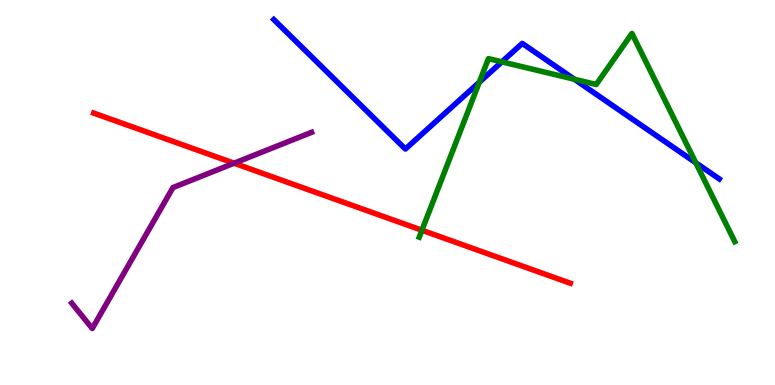[{'lines': ['blue', 'red'], 'intersections': []}, {'lines': ['green', 'red'], 'intersections': [{'x': 5.44, 'y': 4.02}]}, {'lines': ['purple', 'red'], 'intersections': [{'x': 3.02, 'y': 5.76}]}, {'lines': ['blue', 'green'], 'intersections': [{'x': 6.18, 'y': 7.86}, {'x': 6.48, 'y': 8.39}, {'x': 7.41, 'y': 7.94}, {'x': 8.98, 'y': 5.77}]}, {'lines': ['blue', 'purple'], 'intersections': []}, {'lines': ['green', 'purple'], 'intersections': []}]